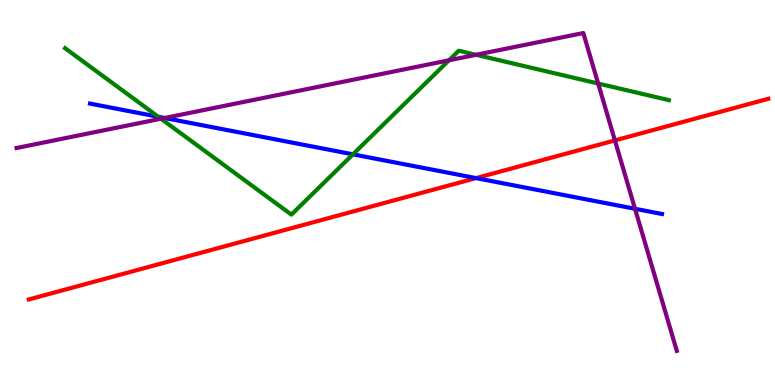[{'lines': ['blue', 'red'], 'intersections': [{'x': 6.14, 'y': 5.37}]}, {'lines': ['green', 'red'], 'intersections': []}, {'lines': ['purple', 'red'], 'intersections': [{'x': 7.93, 'y': 6.35}]}, {'lines': ['blue', 'green'], 'intersections': [{'x': 2.04, 'y': 6.97}, {'x': 4.55, 'y': 5.99}]}, {'lines': ['blue', 'purple'], 'intersections': [{'x': 2.12, 'y': 6.94}, {'x': 8.19, 'y': 4.58}]}, {'lines': ['green', 'purple'], 'intersections': [{'x': 2.08, 'y': 6.92}, {'x': 5.79, 'y': 8.43}, {'x': 6.14, 'y': 8.58}, {'x': 7.72, 'y': 7.83}]}]